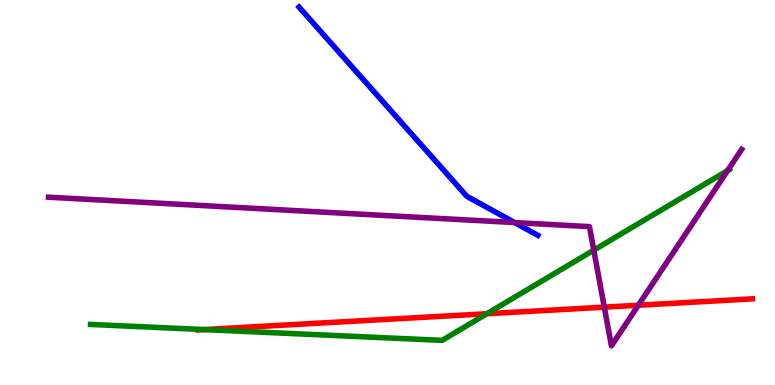[{'lines': ['blue', 'red'], 'intersections': []}, {'lines': ['green', 'red'], 'intersections': [{'x': 2.63, 'y': 1.44}, {'x': 6.28, 'y': 1.85}]}, {'lines': ['purple', 'red'], 'intersections': [{'x': 7.8, 'y': 2.02}, {'x': 8.24, 'y': 2.07}]}, {'lines': ['blue', 'green'], 'intersections': []}, {'lines': ['blue', 'purple'], 'intersections': [{'x': 6.64, 'y': 4.22}]}, {'lines': ['green', 'purple'], 'intersections': [{'x': 7.66, 'y': 3.5}, {'x': 9.39, 'y': 5.57}]}]